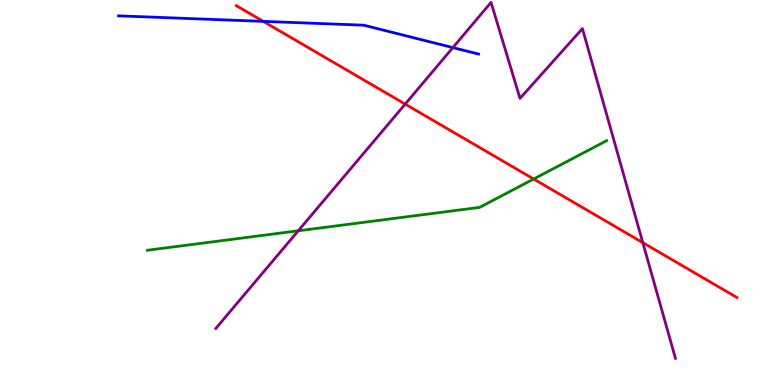[{'lines': ['blue', 'red'], 'intersections': [{'x': 3.4, 'y': 9.45}]}, {'lines': ['green', 'red'], 'intersections': [{'x': 6.89, 'y': 5.35}]}, {'lines': ['purple', 'red'], 'intersections': [{'x': 5.23, 'y': 7.3}, {'x': 8.29, 'y': 3.7}]}, {'lines': ['blue', 'green'], 'intersections': []}, {'lines': ['blue', 'purple'], 'intersections': [{'x': 5.84, 'y': 8.76}]}, {'lines': ['green', 'purple'], 'intersections': [{'x': 3.85, 'y': 4.01}]}]